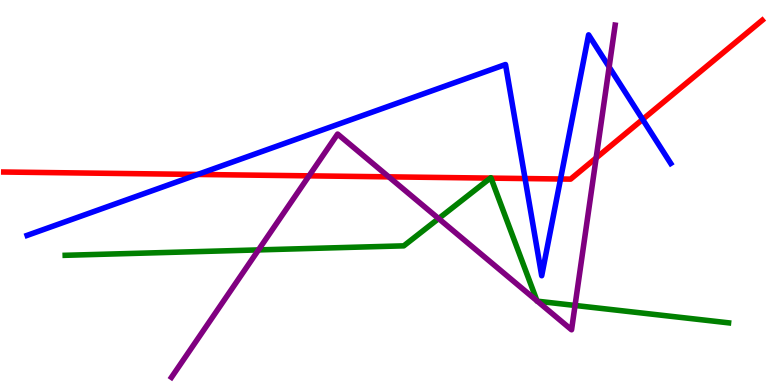[{'lines': ['blue', 'red'], 'intersections': [{'x': 2.55, 'y': 5.47}, {'x': 6.77, 'y': 5.36}, {'x': 7.23, 'y': 5.35}, {'x': 8.29, 'y': 6.9}]}, {'lines': ['green', 'red'], 'intersections': [{'x': 6.33, 'y': 5.37}, {'x': 6.34, 'y': 5.37}]}, {'lines': ['purple', 'red'], 'intersections': [{'x': 3.99, 'y': 5.43}, {'x': 5.02, 'y': 5.41}, {'x': 7.69, 'y': 5.9}]}, {'lines': ['blue', 'green'], 'intersections': []}, {'lines': ['blue', 'purple'], 'intersections': [{'x': 7.86, 'y': 8.26}]}, {'lines': ['green', 'purple'], 'intersections': [{'x': 3.34, 'y': 3.51}, {'x': 5.66, 'y': 4.32}, {'x': 6.93, 'y': 2.19}, {'x': 6.93, 'y': 2.18}, {'x': 7.42, 'y': 2.07}]}]